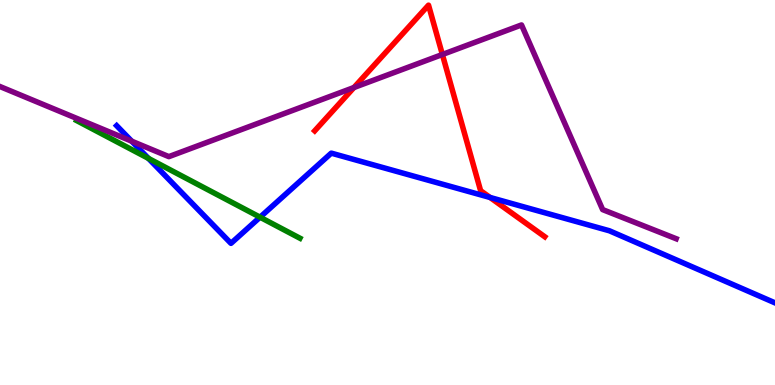[{'lines': ['blue', 'red'], 'intersections': [{'x': 6.32, 'y': 4.87}]}, {'lines': ['green', 'red'], 'intersections': []}, {'lines': ['purple', 'red'], 'intersections': [{'x': 4.57, 'y': 7.73}, {'x': 5.71, 'y': 8.58}]}, {'lines': ['blue', 'green'], 'intersections': [{'x': 1.92, 'y': 5.89}, {'x': 3.36, 'y': 4.36}]}, {'lines': ['blue', 'purple'], 'intersections': [{'x': 1.7, 'y': 6.33}]}, {'lines': ['green', 'purple'], 'intersections': []}]